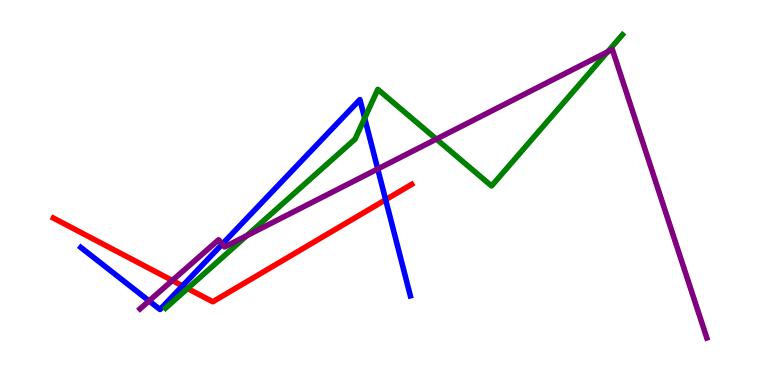[{'lines': ['blue', 'red'], 'intersections': [{'x': 2.36, 'y': 2.58}, {'x': 4.98, 'y': 4.81}]}, {'lines': ['green', 'red'], 'intersections': [{'x': 2.42, 'y': 2.51}]}, {'lines': ['purple', 'red'], 'intersections': [{'x': 2.22, 'y': 2.71}]}, {'lines': ['blue', 'green'], 'intersections': [{'x': 4.71, 'y': 6.93}]}, {'lines': ['blue', 'purple'], 'intersections': [{'x': 1.92, 'y': 2.18}, {'x': 2.87, 'y': 3.66}, {'x': 4.87, 'y': 5.61}]}, {'lines': ['green', 'purple'], 'intersections': [{'x': 3.19, 'y': 3.88}, {'x': 5.63, 'y': 6.39}, {'x': 7.84, 'y': 8.65}]}]